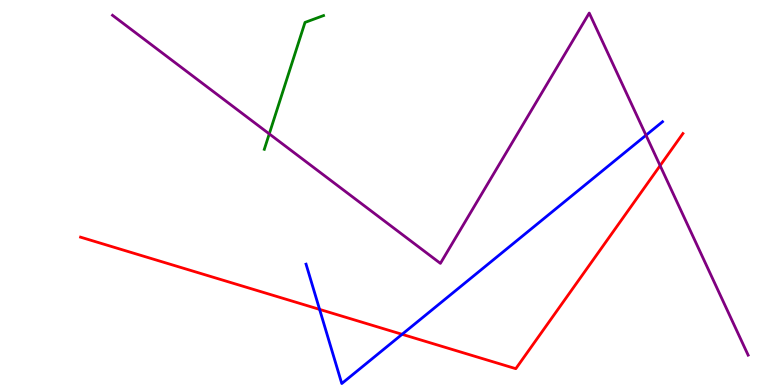[{'lines': ['blue', 'red'], 'intersections': [{'x': 4.12, 'y': 1.96}, {'x': 5.19, 'y': 1.32}]}, {'lines': ['green', 'red'], 'intersections': []}, {'lines': ['purple', 'red'], 'intersections': [{'x': 8.52, 'y': 5.7}]}, {'lines': ['blue', 'green'], 'intersections': []}, {'lines': ['blue', 'purple'], 'intersections': [{'x': 8.34, 'y': 6.49}]}, {'lines': ['green', 'purple'], 'intersections': [{'x': 3.47, 'y': 6.52}]}]